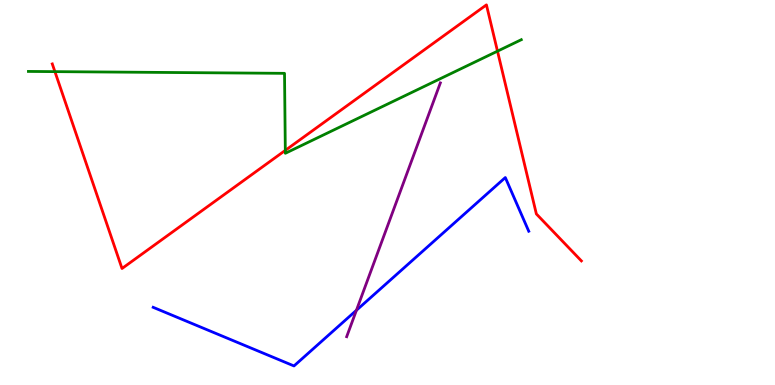[{'lines': ['blue', 'red'], 'intersections': []}, {'lines': ['green', 'red'], 'intersections': [{'x': 0.709, 'y': 8.14}, {'x': 3.68, 'y': 6.09}, {'x': 6.42, 'y': 8.67}]}, {'lines': ['purple', 'red'], 'intersections': []}, {'lines': ['blue', 'green'], 'intersections': []}, {'lines': ['blue', 'purple'], 'intersections': [{'x': 4.6, 'y': 1.94}]}, {'lines': ['green', 'purple'], 'intersections': []}]